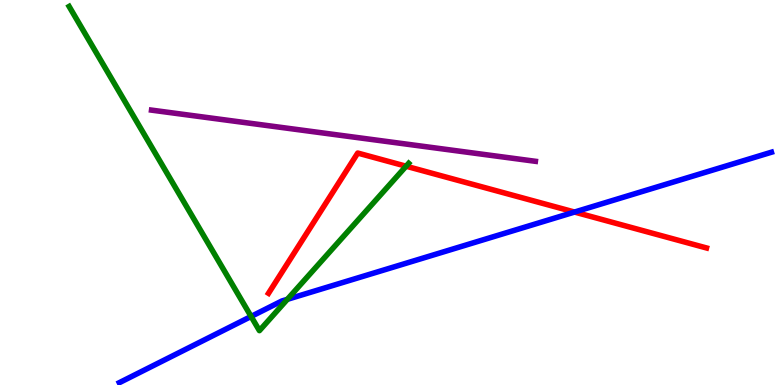[{'lines': ['blue', 'red'], 'intersections': [{'x': 7.41, 'y': 4.49}]}, {'lines': ['green', 'red'], 'intersections': [{'x': 5.24, 'y': 5.68}]}, {'lines': ['purple', 'red'], 'intersections': []}, {'lines': ['blue', 'green'], 'intersections': [{'x': 3.24, 'y': 1.78}, {'x': 3.71, 'y': 2.23}]}, {'lines': ['blue', 'purple'], 'intersections': []}, {'lines': ['green', 'purple'], 'intersections': []}]